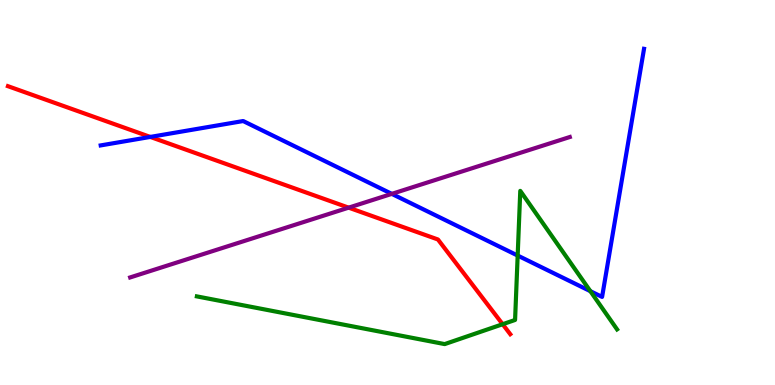[{'lines': ['blue', 'red'], 'intersections': [{'x': 1.94, 'y': 6.44}]}, {'lines': ['green', 'red'], 'intersections': [{'x': 6.49, 'y': 1.58}]}, {'lines': ['purple', 'red'], 'intersections': [{'x': 4.5, 'y': 4.61}]}, {'lines': ['blue', 'green'], 'intersections': [{'x': 6.68, 'y': 3.36}, {'x': 7.62, 'y': 2.44}]}, {'lines': ['blue', 'purple'], 'intersections': [{'x': 5.06, 'y': 4.96}]}, {'lines': ['green', 'purple'], 'intersections': []}]